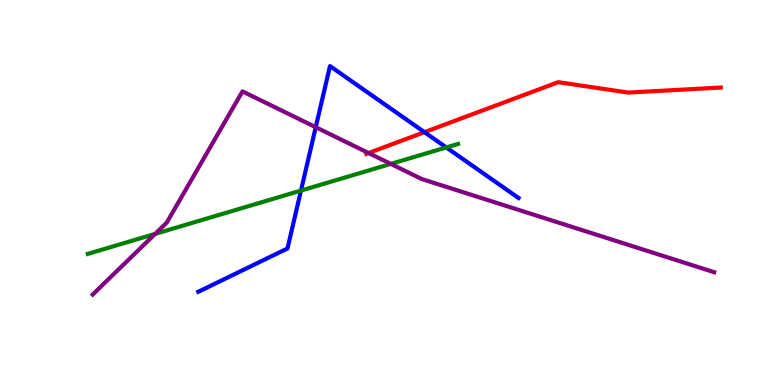[{'lines': ['blue', 'red'], 'intersections': [{'x': 5.48, 'y': 6.57}]}, {'lines': ['green', 'red'], 'intersections': []}, {'lines': ['purple', 'red'], 'intersections': [{'x': 4.76, 'y': 6.03}]}, {'lines': ['blue', 'green'], 'intersections': [{'x': 3.88, 'y': 5.05}, {'x': 5.76, 'y': 6.17}]}, {'lines': ['blue', 'purple'], 'intersections': [{'x': 4.07, 'y': 6.7}]}, {'lines': ['green', 'purple'], 'intersections': [{'x': 2.0, 'y': 3.92}, {'x': 5.04, 'y': 5.74}]}]